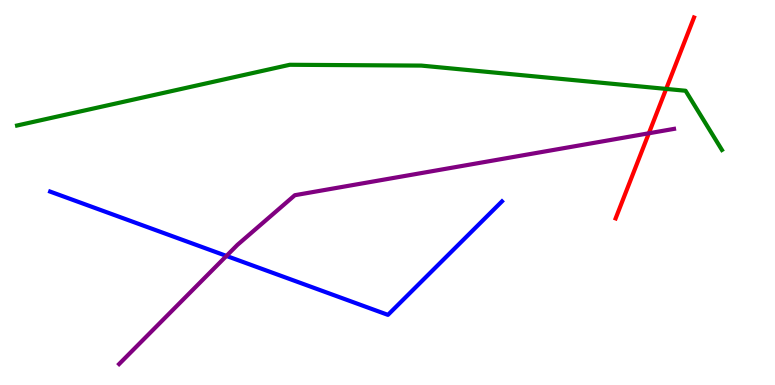[{'lines': ['blue', 'red'], 'intersections': []}, {'lines': ['green', 'red'], 'intersections': [{'x': 8.6, 'y': 7.69}]}, {'lines': ['purple', 'red'], 'intersections': [{'x': 8.37, 'y': 6.54}]}, {'lines': ['blue', 'green'], 'intersections': []}, {'lines': ['blue', 'purple'], 'intersections': [{'x': 2.92, 'y': 3.35}]}, {'lines': ['green', 'purple'], 'intersections': []}]